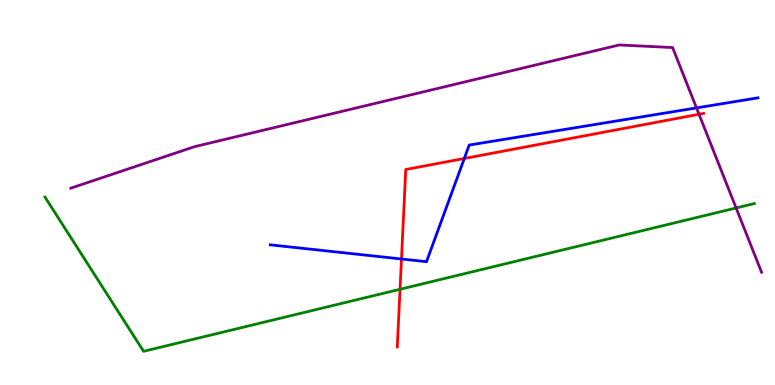[{'lines': ['blue', 'red'], 'intersections': [{'x': 5.18, 'y': 3.27}, {'x': 5.99, 'y': 5.88}]}, {'lines': ['green', 'red'], 'intersections': [{'x': 5.16, 'y': 2.49}]}, {'lines': ['purple', 'red'], 'intersections': [{'x': 9.02, 'y': 7.03}]}, {'lines': ['blue', 'green'], 'intersections': []}, {'lines': ['blue', 'purple'], 'intersections': [{'x': 8.99, 'y': 7.2}]}, {'lines': ['green', 'purple'], 'intersections': [{'x': 9.5, 'y': 4.6}]}]